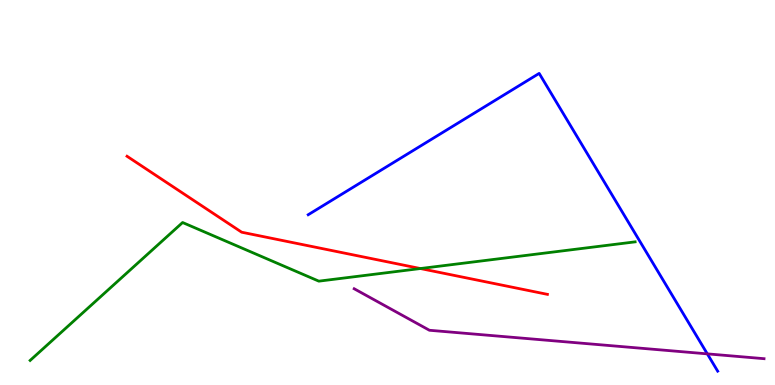[{'lines': ['blue', 'red'], 'intersections': []}, {'lines': ['green', 'red'], 'intersections': [{'x': 5.42, 'y': 3.03}]}, {'lines': ['purple', 'red'], 'intersections': []}, {'lines': ['blue', 'green'], 'intersections': []}, {'lines': ['blue', 'purple'], 'intersections': [{'x': 9.13, 'y': 0.809}]}, {'lines': ['green', 'purple'], 'intersections': []}]